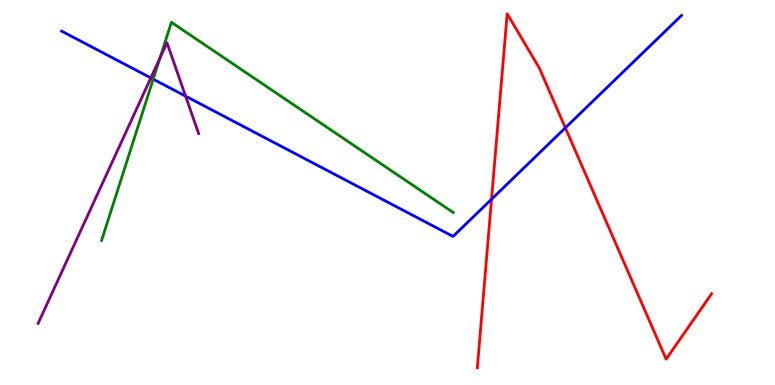[{'lines': ['blue', 'red'], 'intersections': [{'x': 6.34, 'y': 4.83}, {'x': 7.29, 'y': 6.68}]}, {'lines': ['green', 'red'], 'intersections': []}, {'lines': ['purple', 'red'], 'intersections': []}, {'lines': ['blue', 'green'], 'intersections': [{'x': 1.98, 'y': 7.94}]}, {'lines': ['blue', 'purple'], 'intersections': [{'x': 1.95, 'y': 7.98}, {'x': 2.39, 'y': 7.5}]}, {'lines': ['green', 'purple'], 'intersections': [{'x': 2.06, 'y': 8.49}]}]